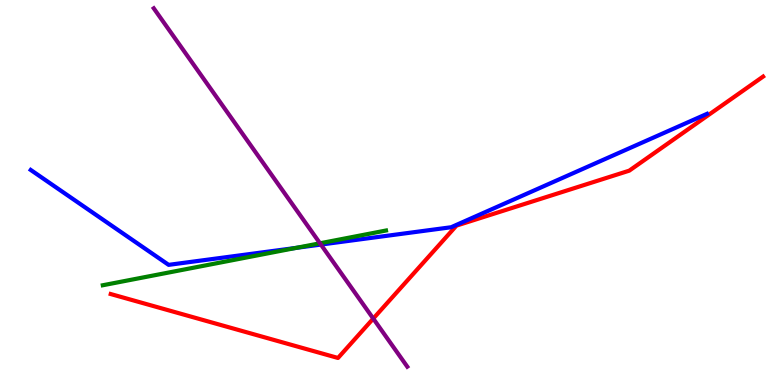[{'lines': ['blue', 'red'], 'intersections': []}, {'lines': ['green', 'red'], 'intersections': []}, {'lines': ['purple', 'red'], 'intersections': [{'x': 4.82, 'y': 1.73}]}, {'lines': ['blue', 'green'], 'intersections': [{'x': 3.82, 'y': 3.56}]}, {'lines': ['blue', 'purple'], 'intersections': [{'x': 4.14, 'y': 3.65}]}, {'lines': ['green', 'purple'], 'intersections': [{'x': 4.13, 'y': 3.68}]}]